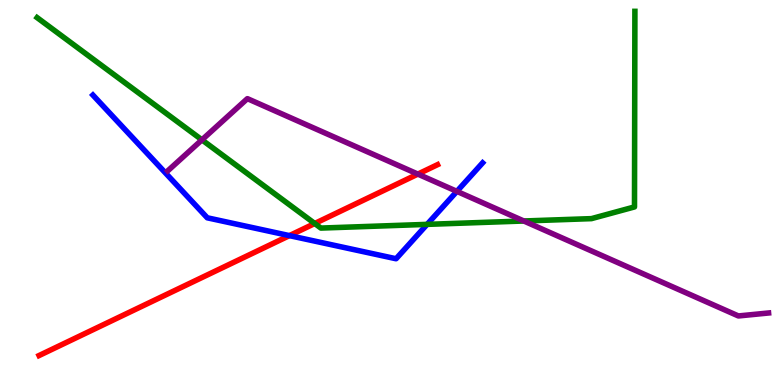[{'lines': ['blue', 'red'], 'intersections': [{'x': 3.73, 'y': 3.88}]}, {'lines': ['green', 'red'], 'intersections': [{'x': 4.06, 'y': 4.19}]}, {'lines': ['purple', 'red'], 'intersections': [{'x': 5.39, 'y': 5.48}]}, {'lines': ['blue', 'green'], 'intersections': [{'x': 5.51, 'y': 4.17}]}, {'lines': ['blue', 'purple'], 'intersections': [{'x': 5.9, 'y': 5.03}]}, {'lines': ['green', 'purple'], 'intersections': [{'x': 2.61, 'y': 6.37}, {'x': 6.76, 'y': 4.26}]}]